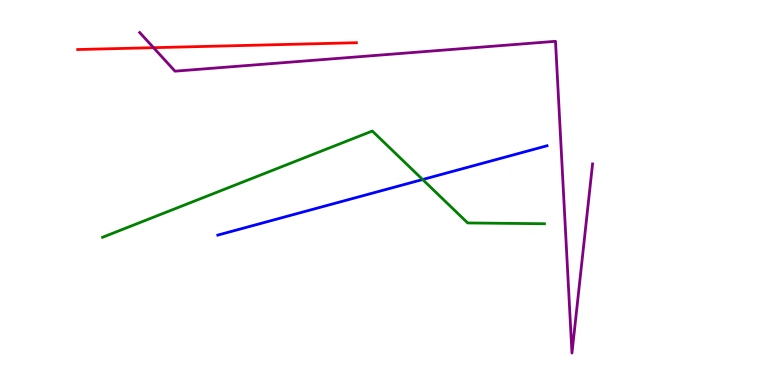[{'lines': ['blue', 'red'], 'intersections': []}, {'lines': ['green', 'red'], 'intersections': []}, {'lines': ['purple', 'red'], 'intersections': [{'x': 1.98, 'y': 8.76}]}, {'lines': ['blue', 'green'], 'intersections': [{'x': 5.45, 'y': 5.34}]}, {'lines': ['blue', 'purple'], 'intersections': []}, {'lines': ['green', 'purple'], 'intersections': []}]